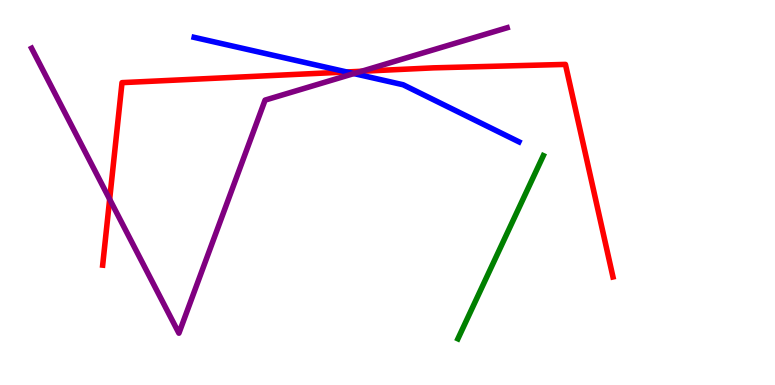[{'lines': ['blue', 'red'], 'intersections': [{'x': 4.47, 'y': 8.13}]}, {'lines': ['green', 'red'], 'intersections': []}, {'lines': ['purple', 'red'], 'intersections': [{'x': 1.41, 'y': 4.82}, {'x': 4.67, 'y': 8.15}]}, {'lines': ['blue', 'green'], 'intersections': []}, {'lines': ['blue', 'purple'], 'intersections': [{'x': 4.57, 'y': 8.09}]}, {'lines': ['green', 'purple'], 'intersections': []}]